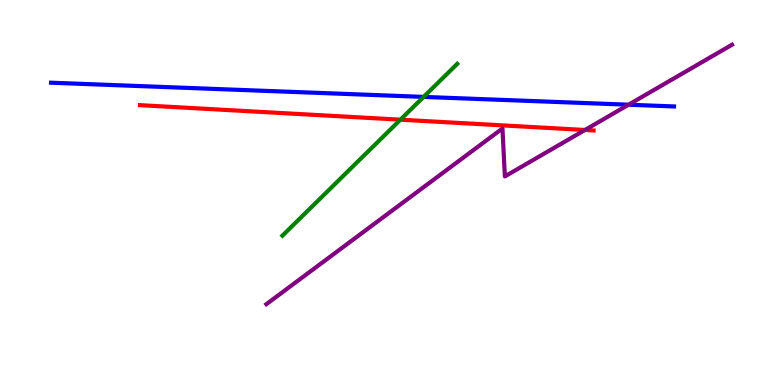[{'lines': ['blue', 'red'], 'intersections': []}, {'lines': ['green', 'red'], 'intersections': [{'x': 5.17, 'y': 6.89}]}, {'lines': ['purple', 'red'], 'intersections': [{'x': 7.55, 'y': 6.62}]}, {'lines': ['blue', 'green'], 'intersections': [{'x': 5.47, 'y': 7.48}]}, {'lines': ['blue', 'purple'], 'intersections': [{'x': 8.11, 'y': 7.28}]}, {'lines': ['green', 'purple'], 'intersections': []}]